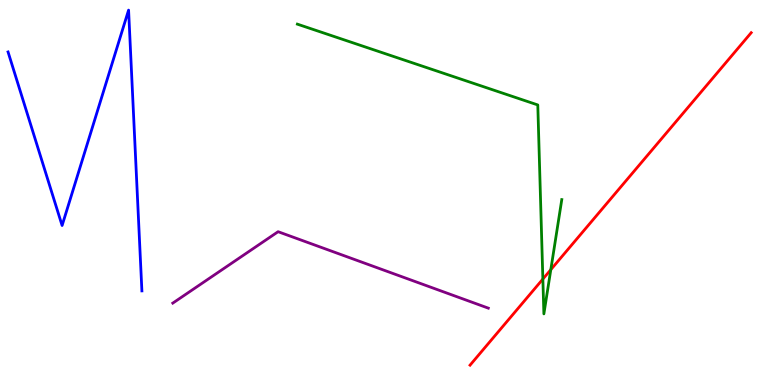[{'lines': ['blue', 'red'], 'intersections': []}, {'lines': ['green', 'red'], 'intersections': [{'x': 7.0, 'y': 2.75}, {'x': 7.11, 'y': 3.0}]}, {'lines': ['purple', 'red'], 'intersections': []}, {'lines': ['blue', 'green'], 'intersections': []}, {'lines': ['blue', 'purple'], 'intersections': []}, {'lines': ['green', 'purple'], 'intersections': []}]